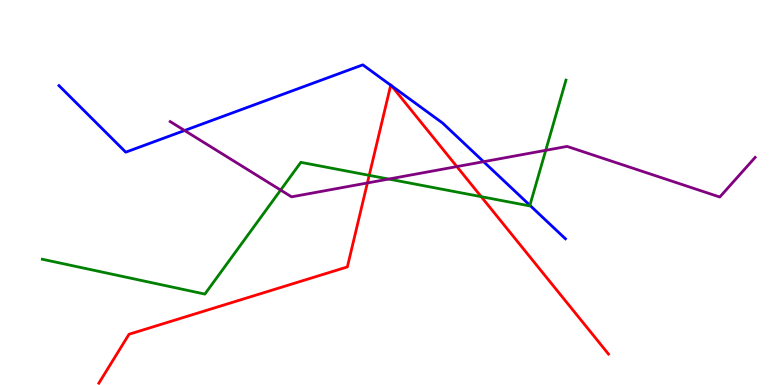[{'lines': ['blue', 'red'], 'intersections': [{'x': 5.04, 'y': 7.79}, {'x': 5.05, 'y': 7.77}]}, {'lines': ['green', 'red'], 'intersections': [{'x': 4.76, 'y': 5.45}, {'x': 6.21, 'y': 4.89}]}, {'lines': ['purple', 'red'], 'intersections': [{'x': 4.74, 'y': 5.25}, {'x': 5.9, 'y': 5.67}]}, {'lines': ['blue', 'green'], 'intersections': [{'x': 6.84, 'y': 4.67}]}, {'lines': ['blue', 'purple'], 'intersections': [{'x': 2.38, 'y': 6.61}, {'x': 6.24, 'y': 5.8}]}, {'lines': ['green', 'purple'], 'intersections': [{'x': 3.62, 'y': 5.06}, {'x': 5.02, 'y': 5.35}, {'x': 7.04, 'y': 6.1}]}]